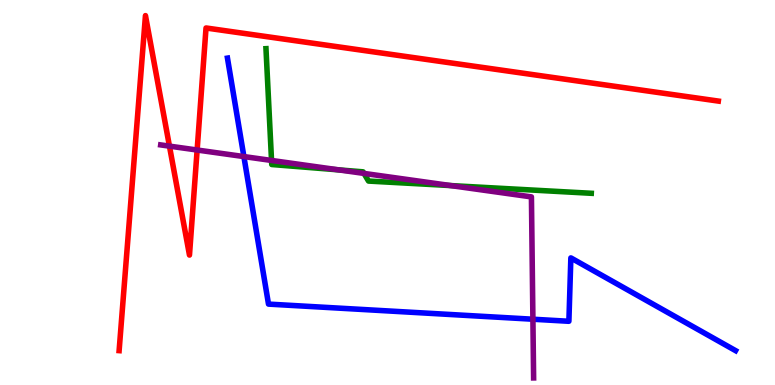[{'lines': ['blue', 'red'], 'intersections': []}, {'lines': ['green', 'red'], 'intersections': []}, {'lines': ['purple', 'red'], 'intersections': [{'x': 2.19, 'y': 6.2}, {'x': 2.54, 'y': 6.1}]}, {'lines': ['blue', 'green'], 'intersections': []}, {'lines': ['blue', 'purple'], 'intersections': [{'x': 3.15, 'y': 5.93}, {'x': 6.88, 'y': 1.71}]}, {'lines': ['green', 'purple'], 'intersections': [{'x': 3.5, 'y': 5.83}, {'x': 4.37, 'y': 5.59}, {'x': 4.7, 'y': 5.5}, {'x': 5.82, 'y': 5.18}]}]